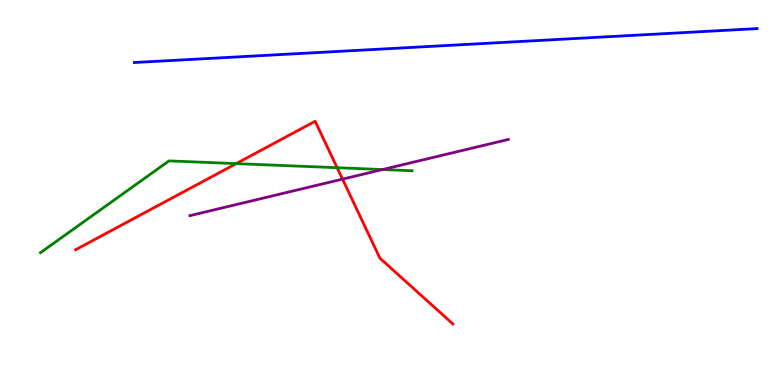[{'lines': ['blue', 'red'], 'intersections': []}, {'lines': ['green', 'red'], 'intersections': [{'x': 3.05, 'y': 5.75}, {'x': 4.35, 'y': 5.64}]}, {'lines': ['purple', 'red'], 'intersections': [{'x': 4.42, 'y': 5.35}]}, {'lines': ['blue', 'green'], 'intersections': []}, {'lines': ['blue', 'purple'], 'intersections': []}, {'lines': ['green', 'purple'], 'intersections': [{'x': 4.94, 'y': 5.6}]}]